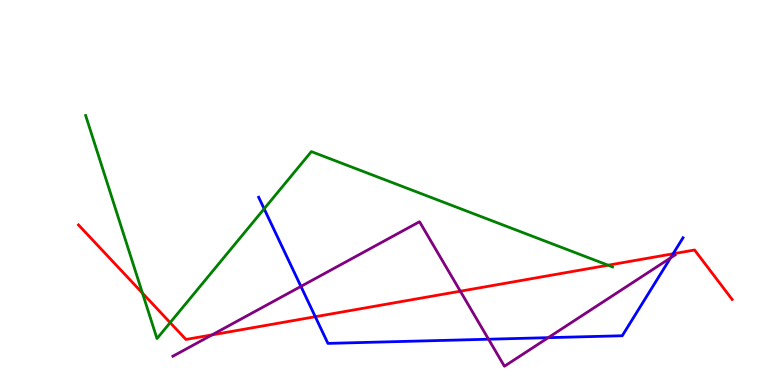[{'lines': ['blue', 'red'], 'intersections': [{'x': 4.07, 'y': 1.77}, {'x': 8.69, 'y': 3.41}]}, {'lines': ['green', 'red'], 'intersections': [{'x': 1.84, 'y': 2.39}, {'x': 2.2, 'y': 1.62}, {'x': 7.85, 'y': 3.11}]}, {'lines': ['purple', 'red'], 'intersections': [{'x': 2.74, 'y': 1.3}, {'x': 5.94, 'y': 2.44}]}, {'lines': ['blue', 'green'], 'intersections': [{'x': 3.41, 'y': 4.58}]}, {'lines': ['blue', 'purple'], 'intersections': [{'x': 3.88, 'y': 2.56}, {'x': 6.3, 'y': 1.19}, {'x': 7.07, 'y': 1.23}, {'x': 8.65, 'y': 3.3}]}, {'lines': ['green', 'purple'], 'intersections': []}]